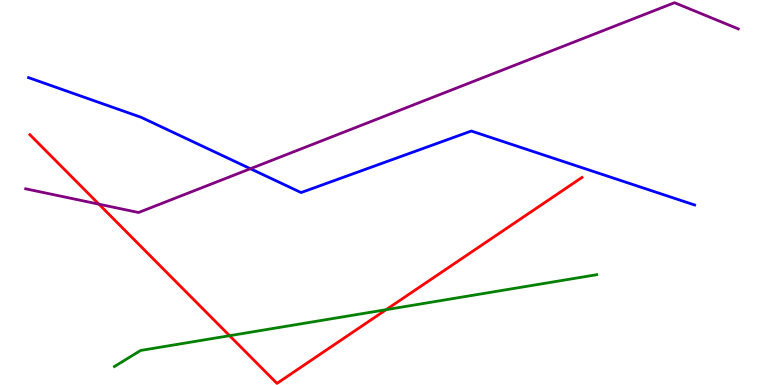[{'lines': ['blue', 'red'], 'intersections': []}, {'lines': ['green', 'red'], 'intersections': [{'x': 2.96, 'y': 1.28}, {'x': 4.98, 'y': 1.96}]}, {'lines': ['purple', 'red'], 'intersections': [{'x': 1.28, 'y': 4.7}]}, {'lines': ['blue', 'green'], 'intersections': []}, {'lines': ['blue', 'purple'], 'intersections': [{'x': 3.23, 'y': 5.62}]}, {'lines': ['green', 'purple'], 'intersections': []}]